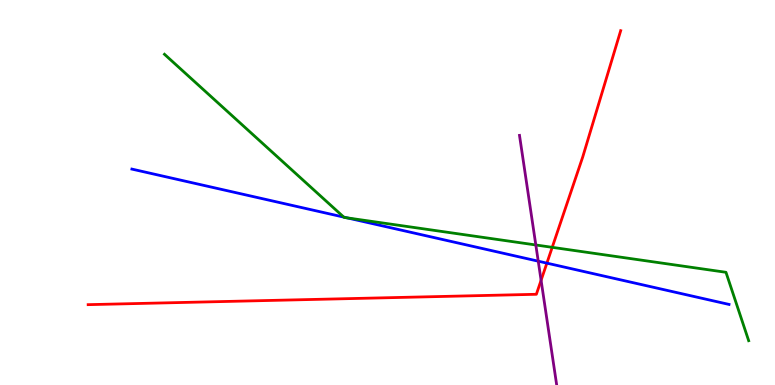[{'lines': ['blue', 'red'], 'intersections': [{'x': 7.06, 'y': 3.17}]}, {'lines': ['green', 'red'], 'intersections': [{'x': 7.13, 'y': 3.58}]}, {'lines': ['purple', 'red'], 'intersections': [{'x': 6.98, 'y': 2.72}]}, {'lines': ['blue', 'green'], 'intersections': [{'x': 4.44, 'y': 4.36}, {'x': 4.48, 'y': 4.34}]}, {'lines': ['blue', 'purple'], 'intersections': [{'x': 6.95, 'y': 3.22}]}, {'lines': ['green', 'purple'], 'intersections': [{'x': 6.91, 'y': 3.64}]}]